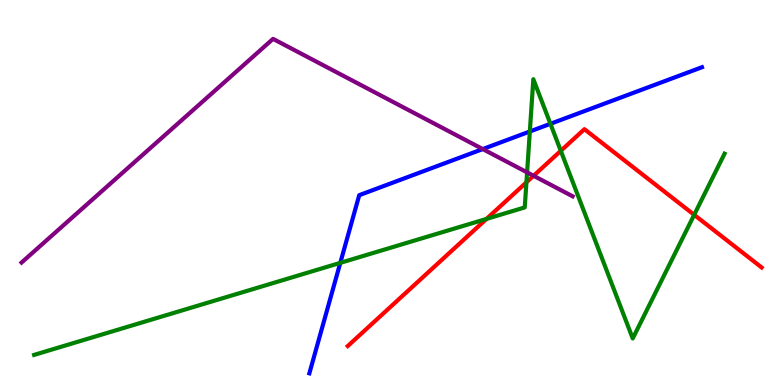[{'lines': ['blue', 'red'], 'intersections': []}, {'lines': ['green', 'red'], 'intersections': [{'x': 6.28, 'y': 4.31}, {'x': 6.79, 'y': 5.26}, {'x': 7.24, 'y': 6.08}, {'x': 8.96, 'y': 4.42}]}, {'lines': ['purple', 'red'], 'intersections': [{'x': 6.88, 'y': 5.43}]}, {'lines': ['blue', 'green'], 'intersections': [{'x': 4.39, 'y': 3.17}, {'x': 6.84, 'y': 6.58}, {'x': 7.1, 'y': 6.78}]}, {'lines': ['blue', 'purple'], 'intersections': [{'x': 6.23, 'y': 6.13}]}, {'lines': ['green', 'purple'], 'intersections': [{'x': 6.8, 'y': 5.52}]}]